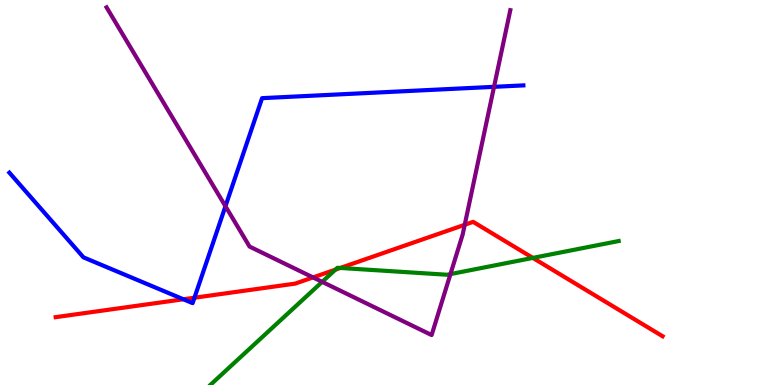[{'lines': ['blue', 'red'], 'intersections': [{'x': 2.37, 'y': 2.23}, {'x': 2.51, 'y': 2.27}]}, {'lines': ['green', 'red'], 'intersections': [{'x': 4.33, 'y': 3.0}, {'x': 4.39, 'y': 3.04}, {'x': 6.88, 'y': 3.3}]}, {'lines': ['purple', 'red'], 'intersections': [{'x': 4.04, 'y': 2.79}, {'x': 6.0, 'y': 4.16}]}, {'lines': ['blue', 'green'], 'intersections': []}, {'lines': ['blue', 'purple'], 'intersections': [{'x': 2.91, 'y': 4.64}, {'x': 6.37, 'y': 7.74}]}, {'lines': ['green', 'purple'], 'intersections': [{'x': 4.16, 'y': 2.68}, {'x': 5.81, 'y': 2.88}]}]